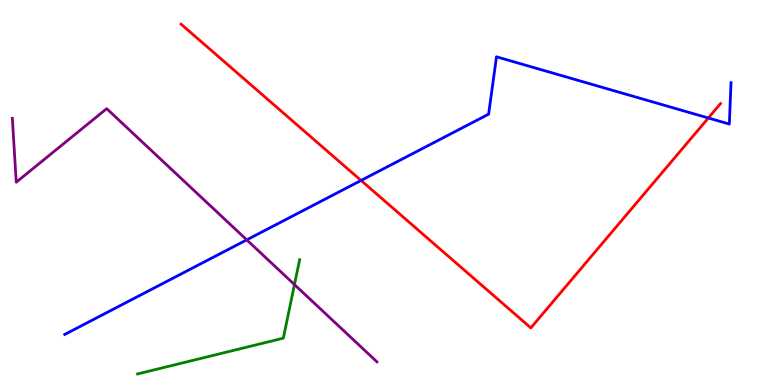[{'lines': ['blue', 'red'], 'intersections': [{'x': 4.66, 'y': 5.31}, {'x': 9.14, 'y': 6.94}]}, {'lines': ['green', 'red'], 'intersections': []}, {'lines': ['purple', 'red'], 'intersections': []}, {'lines': ['blue', 'green'], 'intersections': []}, {'lines': ['blue', 'purple'], 'intersections': [{'x': 3.18, 'y': 3.77}]}, {'lines': ['green', 'purple'], 'intersections': [{'x': 3.8, 'y': 2.61}]}]